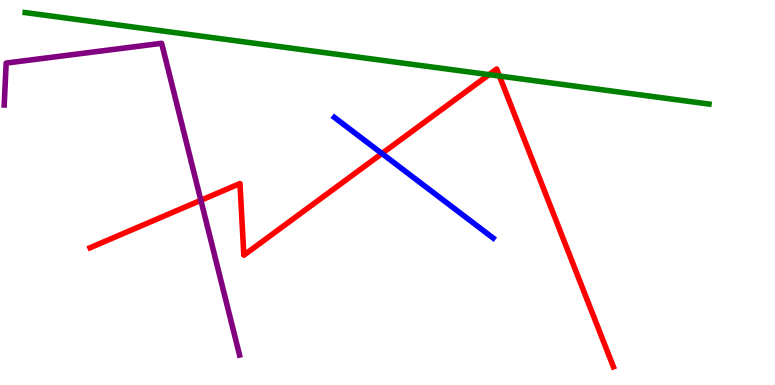[{'lines': ['blue', 'red'], 'intersections': [{'x': 4.93, 'y': 6.01}]}, {'lines': ['green', 'red'], 'intersections': [{'x': 6.31, 'y': 8.06}, {'x': 6.44, 'y': 8.03}]}, {'lines': ['purple', 'red'], 'intersections': [{'x': 2.59, 'y': 4.8}]}, {'lines': ['blue', 'green'], 'intersections': []}, {'lines': ['blue', 'purple'], 'intersections': []}, {'lines': ['green', 'purple'], 'intersections': []}]